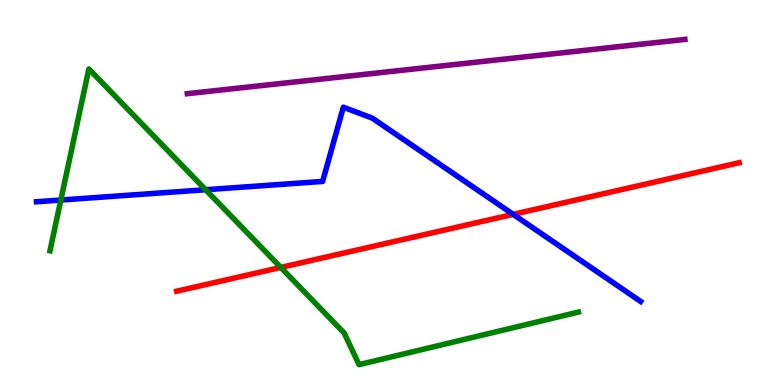[{'lines': ['blue', 'red'], 'intersections': [{'x': 6.62, 'y': 4.43}]}, {'lines': ['green', 'red'], 'intersections': [{'x': 3.62, 'y': 3.05}]}, {'lines': ['purple', 'red'], 'intersections': []}, {'lines': ['blue', 'green'], 'intersections': [{'x': 0.785, 'y': 4.8}, {'x': 2.65, 'y': 5.07}]}, {'lines': ['blue', 'purple'], 'intersections': []}, {'lines': ['green', 'purple'], 'intersections': []}]